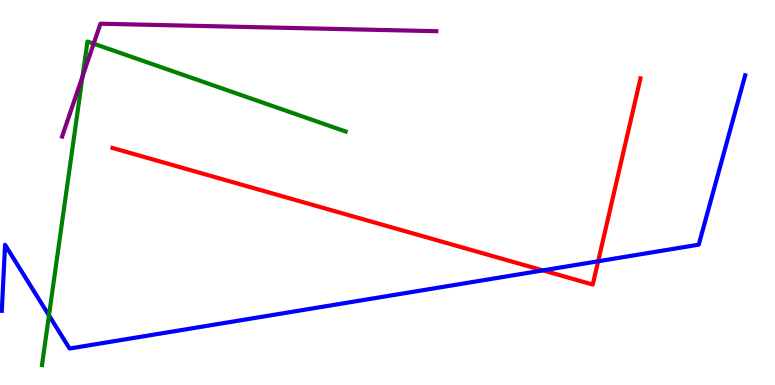[{'lines': ['blue', 'red'], 'intersections': [{'x': 7.01, 'y': 2.98}, {'x': 7.72, 'y': 3.21}]}, {'lines': ['green', 'red'], 'intersections': []}, {'lines': ['purple', 'red'], 'intersections': []}, {'lines': ['blue', 'green'], 'intersections': [{'x': 0.632, 'y': 1.81}]}, {'lines': ['blue', 'purple'], 'intersections': []}, {'lines': ['green', 'purple'], 'intersections': [{'x': 1.07, 'y': 8.02}, {'x': 1.21, 'y': 8.87}]}]